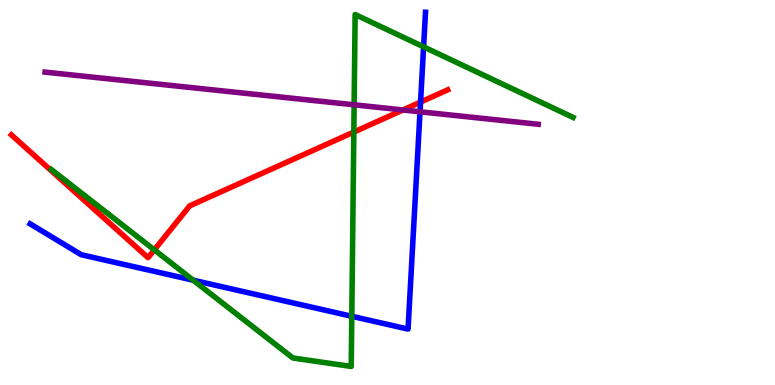[{'lines': ['blue', 'red'], 'intersections': [{'x': 5.43, 'y': 7.35}]}, {'lines': ['green', 'red'], 'intersections': [{'x': 1.99, 'y': 3.51}, {'x': 4.57, 'y': 6.57}]}, {'lines': ['purple', 'red'], 'intersections': [{'x': 5.2, 'y': 7.14}]}, {'lines': ['blue', 'green'], 'intersections': [{'x': 2.49, 'y': 2.72}, {'x': 4.54, 'y': 1.78}, {'x': 5.47, 'y': 8.78}]}, {'lines': ['blue', 'purple'], 'intersections': [{'x': 5.42, 'y': 7.1}]}, {'lines': ['green', 'purple'], 'intersections': [{'x': 4.57, 'y': 7.28}]}]